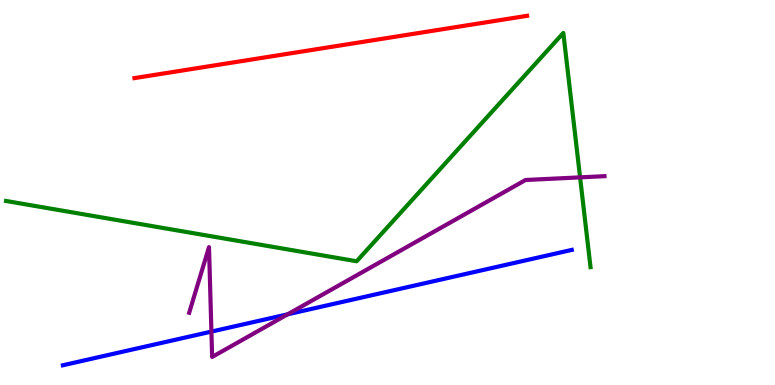[{'lines': ['blue', 'red'], 'intersections': []}, {'lines': ['green', 'red'], 'intersections': []}, {'lines': ['purple', 'red'], 'intersections': []}, {'lines': ['blue', 'green'], 'intersections': []}, {'lines': ['blue', 'purple'], 'intersections': [{'x': 2.73, 'y': 1.39}, {'x': 3.71, 'y': 1.84}]}, {'lines': ['green', 'purple'], 'intersections': [{'x': 7.49, 'y': 5.39}]}]